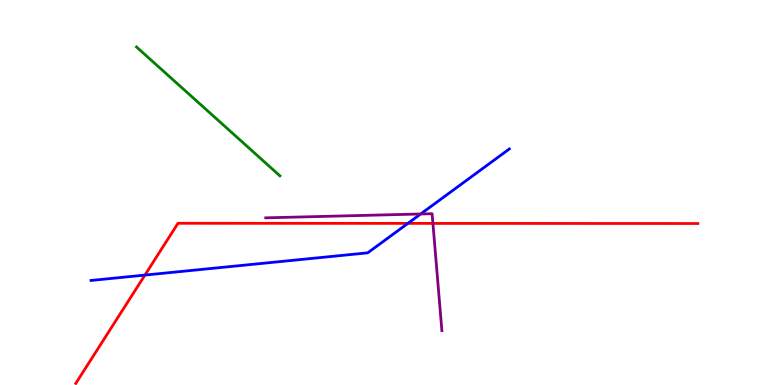[{'lines': ['blue', 'red'], 'intersections': [{'x': 1.87, 'y': 2.86}, {'x': 5.26, 'y': 4.2}]}, {'lines': ['green', 'red'], 'intersections': []}, {'lines': ['purple', 'red'], 'intersections': [{'x': 5.59, 'y': 4.2}]}, {'lines': ['blue', 'green'], 'intersections': []}, {'lines': ['blue', 'purple'], 'intersections': [{'x': 5.43, 'y': 4.44}]}, {'lines': ['green', 'purple'], 'intersections': []}]